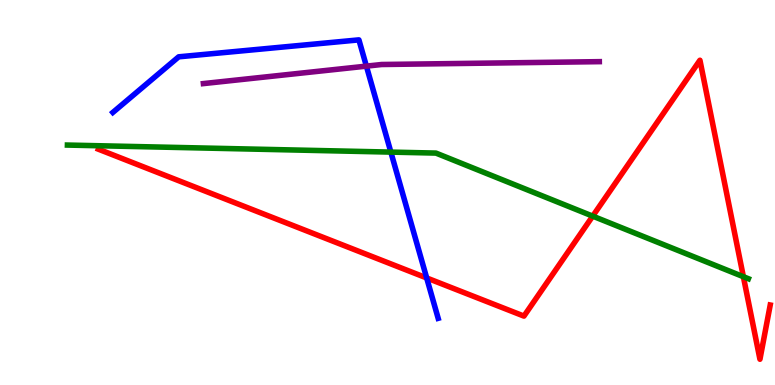[{'lines': ['blue', 'red'], 'intersections': [{'x': 5.51, 'y': 2.78}]}, {'lines': ['green', 'red'], 'intersections': [{'x': 7.65, 'y': 4.39}, {'x': 9.59, 'y': 2.81}]}, {'lines': ['purple', 'red'], 'intersections': []}, {'lines': ['blue', 'green'], 'intersections': [{'x': 5.04, 'y': 6.05}]}, {'lines': ['blue', 'purple'], 'intersections': [{'x': 4.73, 'y': 8.28}]}, {'lines': ['green', 'purple'], 'intersections': []}]